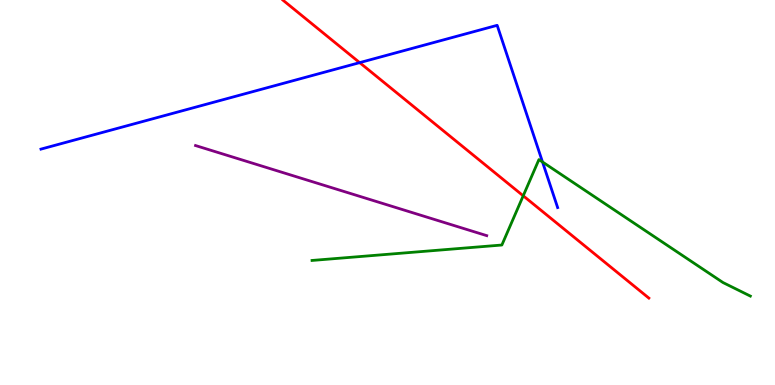[{'lines': ['blue', 'red'], 'intersections': [{'x': 4.64, 'y': 8.37}]}, {'lines': ['green', 'red'], 'intersections': [{'x': 6.75, 'y': 4.91}]}, {'lines': ['purple', 'red'], 'intersections': []}, {'lines': ['blue', 'green'], 'intersections': [{'x': 7.0, 'y': 5.79}]}, {'lines': ['blue', 'purple'], 'intersections': []}, {'lines': ['green', 'purple'], 'intersections': []}]